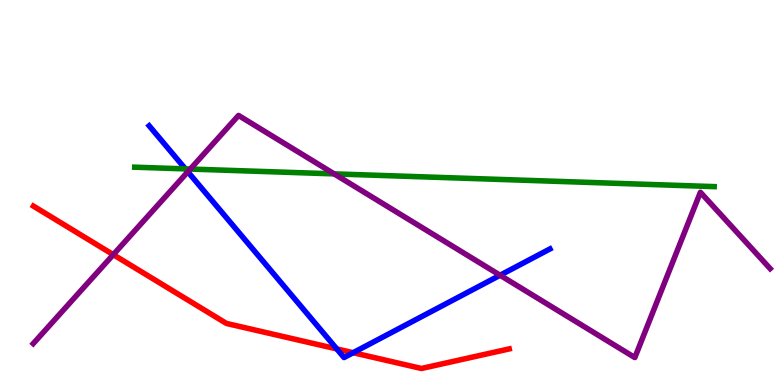[{'lines': ['blue', 'red'], 'intersections': [{'x': 4.35, 'y': 0.937}, {'x': 4.56, 'y': 0.839}]}, {'lines': ['green', 'red'], 'intersections': []}, {'lines': ['purple', 'red'], 'intersections': [{'x': 1.46, 'y': 3.39}]}, {'lines': ['blue', 'green'], 'intersections': [{'x': 2.39, 'y': 5.61}]}, {'lines': ['blue', 'purple'], 'intersections': [{'x': 2.42, 'y': 5.54}, {'x': 6.45, 'y': 2.85}]}, {'lines': ['green', 'purple'], 'intersections': [{'x': 2.46, 'y': 5.61}, {'x': 4.31, 'y': 5.48}]}]